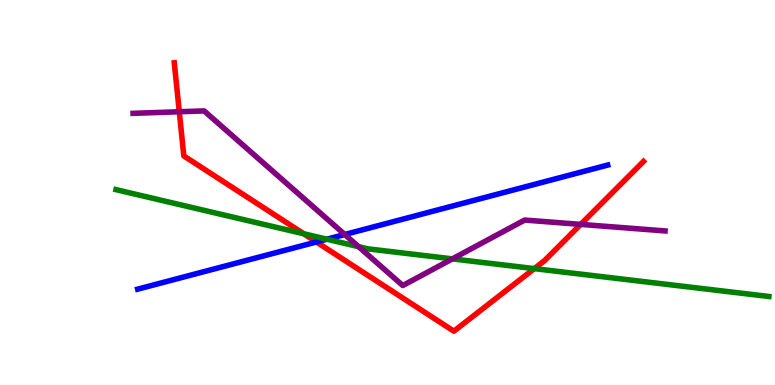[{'lines': ['blue', 'red'], 'intersections': [{'x': 4.08, 'y': 3.71}]}, {'lines': ['green', 'red'], 'intersections': [{'x': 3.92, 'y': 3.93}, {'x': 6.89, 'y': 3.02}]}, {'lines': ['purple', 'red'], 'intersections': [{'x': 2.31, 'y': 7.1}, {'x': 7.49, 'y': 4.17}]}, {'lines': ['blue', 'green'], 'intersections': [{'x': 4.22, 'y': 3.79}]}, {'lines': ['blue', 'purple'], 'intersections': [{'x': 4.45, 'y': 3.91}]}, {'lines': ['green', 'purple'], 'intersections': [{'x': 4.63, 'y': 3.59}, {'x': 5.84, 'y': 3.28}]}]